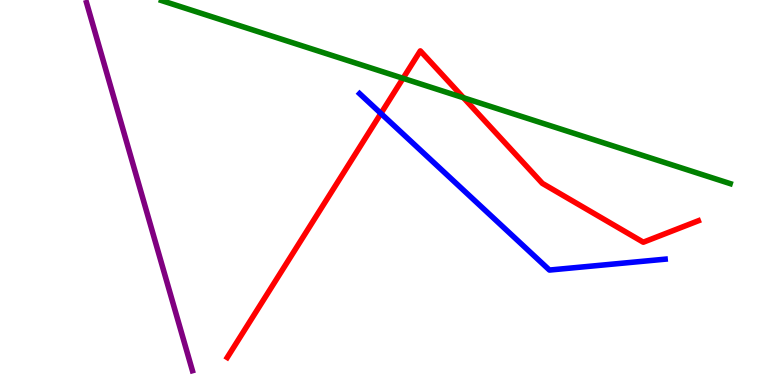[{'lines': ['blue', 'red'], 'intersections': [{'x': 4.92, 'y': 7.05}]}, {'lines': ['green', 'red'], 'intersections': [{'x': 5.2, 'y': 7.97}, {'x': 5.98, 'y': 7.46}]}, {'lines': ['purple', 'red'], 'intersections': []}, {'lines': ['blue', 'green'], 'intersections': []}, {'lines': ['blue', 'purple'], 'intersections': []}, {'lines': ['green', 'purple'], 'intersections': []}]